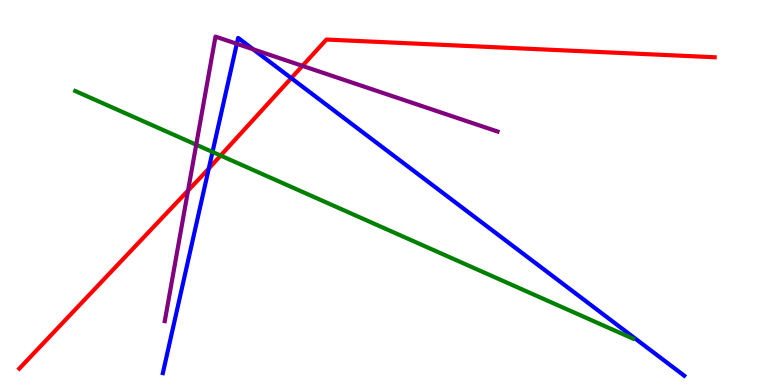[{'lines': ['blue', 'red'], 'intersections': [{'x': 2.69, 'y': 5.62}, {'x': 3.76, 'y': 7.97}]}, {'lines': ['green', 'red'], 'intersections': [{'x': 2.85, 'y': 5.96}]}, {'lines': ['purple', 'red'], 'intersections': [{'x': 2.43, 'y': 5.05}, {'x': 3.9, 'y': 8.29}]}, {'lines': ['blue', 'green'], 'intersections': [{'x': 2.74, 'y': 6.05}]}, {'lines': ['blue', 'purple'], 'intersections': [{'x': 3.06, 'y': 8.86}, {'x': 3.27, 'y': 8.72}]}, {'lines': ['green', 'purple'], 'intersections': [{'x': 2.53, 'y': 6.24}]}]